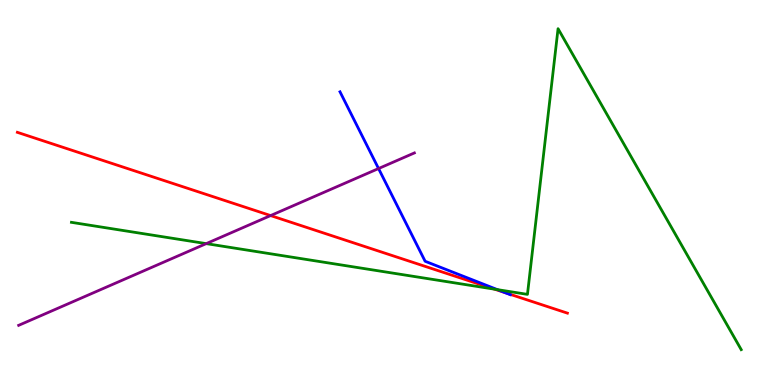[{'lines': ['blue', 'red'], 'intersections': [{'x': 6.52, 'y': 2.4}]}, {'lines': ['green', 'red'], 'intersections': [{'x': 6.38, 'y': 2.49}]}, {'lines': ['purple', 'red'], 'intersections': [{'x': 3.49, 'y': 4.4}]}, {'lines': ['blue', 'green'], 'intersections': [{'x': 6.42, 'y': 2.48}]}, {'lines': ['blue', 'purple'], 'intersections': [{'x': 4.88, 'y': 5.62}]}, {'lines': ['green', 'purple'], 'intersections': [{'x': 2.66, 'y': 3.67}]}]